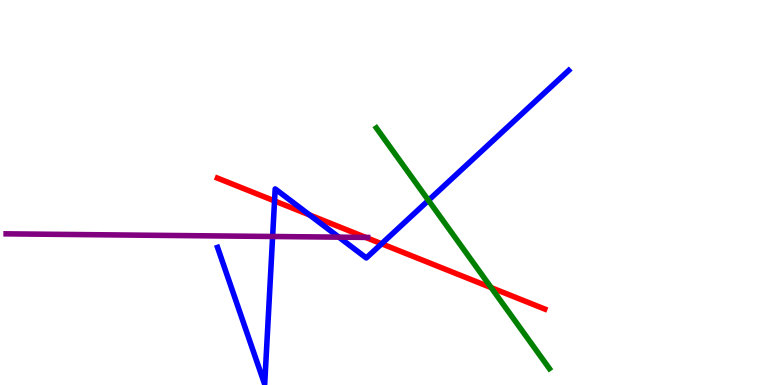[{'lines': ['blue', 'red'], 'intersections': [{'x': 3.54, 'y': 4.78}, {'x': 3.99, 'y': 4.42}, {'x': 4.92, 'y': 3.67}]}, {'lines': ['green', 'red'], 'intersections': [{'x': 6.34, 'y': 2.53}]}, {'lines': ['purple', 'red'], 'intersections': [{'x': 4.72, 'y': 3.83}]}, {'lines': ['blue', 'green'], 'intersections': [{'x': 5.53, 'y': 4.8}]}, {'lines': ['blue', 'purple'], 'intersections': [{'x': 3.52, 'y': 3.86}, {'x': 4.37, 'y': 3.84}]}, {'lines': ['green', 'purple'], 'intersections': []}]